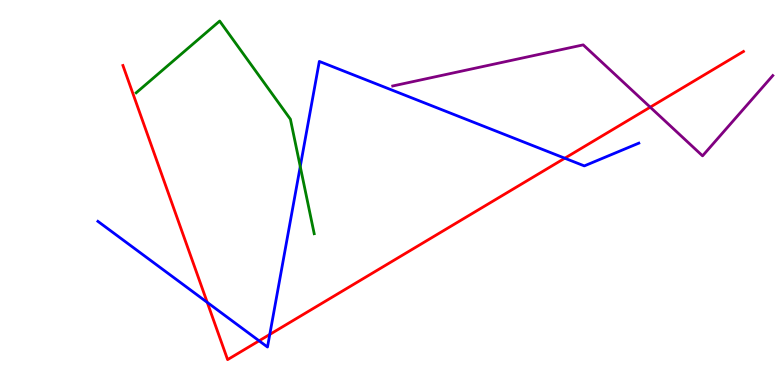[{'lines': ['blue', 'red'], 'intersections': [{'x': 2.67, 'y': 2.15}, {'x': 3.34, 'y': 1.15}, {'x': 3.48, 'y': 1.31}, {'x': 7.29, 'y': 5.89}]}, {'lines': ['green', 'red'], 'intersections': []}, {'lines': ['purple', 'red'], 'intersections': [{'x': 8.39, 'y': 7.22}]}, {'lines': ['blue', 'green'], 'intersections': [{'x': 3.87, 'y': 5.67}]}, {'lines': ['blue', 'purple'], 'intersections': []}, {'lines': ['green', 'purple'], 'intersections': []}]